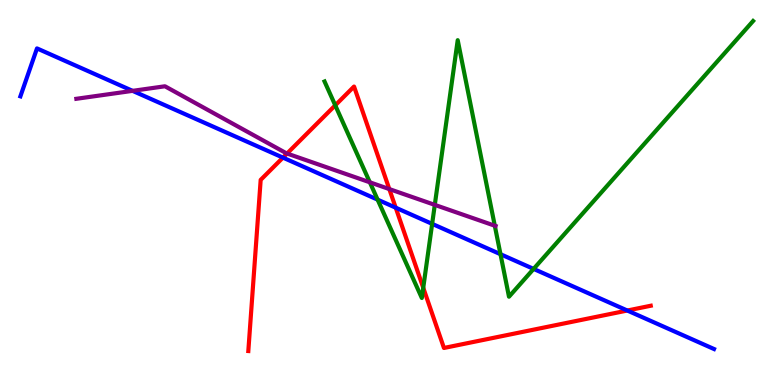[{'lines': ['blue', 'red'], 'intersections': [{'x': 3.65, 'y': 5.91}, {'x': 5.11, 'y': 4.61}, {'x': 8.09, 'y': 1.93}]}, {'lines': ['green', 'red'], 'intersections': [{'x': 4.33, 'y': 7.26}, {'x': 5.46, 'y': 2.53}]}, {'lines': ['purple', 'red'], 'intersections': [{'x': 3.7, 'y': 6.01}, {'x': 5.02, 'y': 5.09}]}, {'lines': ['blue', 'green'], 'intersections': [{'x': 4.87, 'y': 4.81}, {'x': 5.58, 'y': 4.19}, {'x': 6.46, 'y': 3.4}, {'x': 6.89, 'y': 3.02}]}, {'lines': ['blue', 'purple'], 'intersections': [{'x': 1.71, 'y': 7.64}]}, {'lines': ['green', 'purple'], 'intersections': [{'x': 4.77, 'y': 5.26}, {'x': 5.61, 'y': 4.68}, {'x': 6.38, 'y': 4.14}]}]